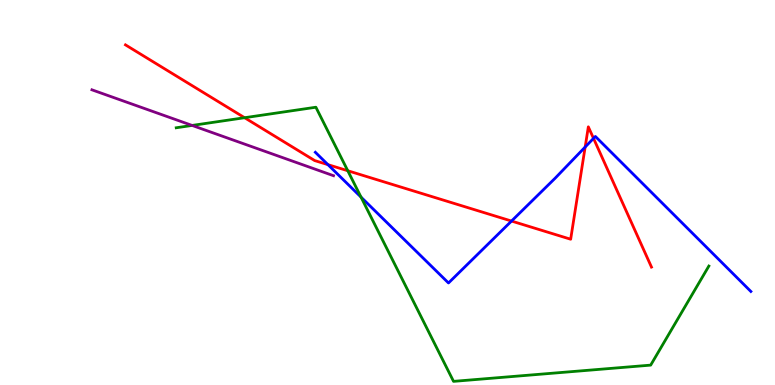[{'lines': ['blue', 'red'], 'intersections': [{'x': 4.23, 'y': 5.72}, {'x': 6.6, 'y': 4.26}, {'x': 7.55, 'y': 6.18}, {'x': 7.66, 'y': 6.41}]}, {'lines': ['green', 'red'], 'intersections': [{'x': 3.16, 'y': 6.94}, {'x': 4.49, 'y': 5.57}]}, {'lines': ['purple', 'red'], 'intersections': []}, {'lines': ['blue', 'green'], 'intersections': [{'x': 4.66, 'y': 4.88}]}, {'lines': ['blue', 'purple'], 'intersections': []}, {'lines': ['green', 'purple'], 'intersections': [{'x': 2.48, 'y': 6.74}]}]